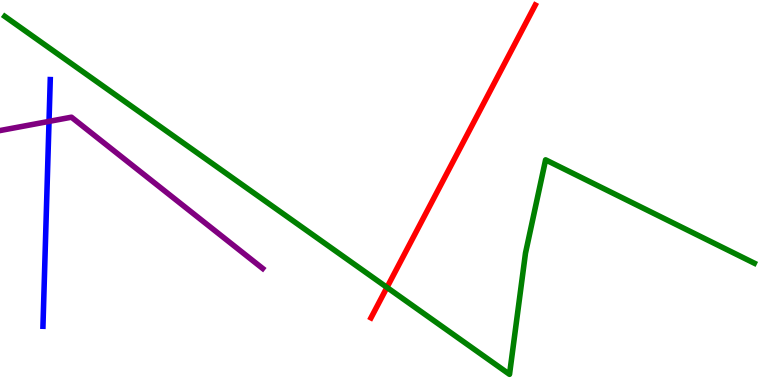[{'lines': ['blue', 'red'], 'intersections': []}, {'lines': ['green', 'red'], 'intersections': [{'x': 4.99, 'y': 2.53}]}, {'lines': ['purple', 'red'], 'intersections': []}, {'lines': ['blue', 'green'], 'intersections': []}, {'lines': ['blue', 'purple'], 'intersections': [{'x': 0.633, 'y': 6.85}]}, {'lines': ['green', 'purple'], 'intersections': []}]